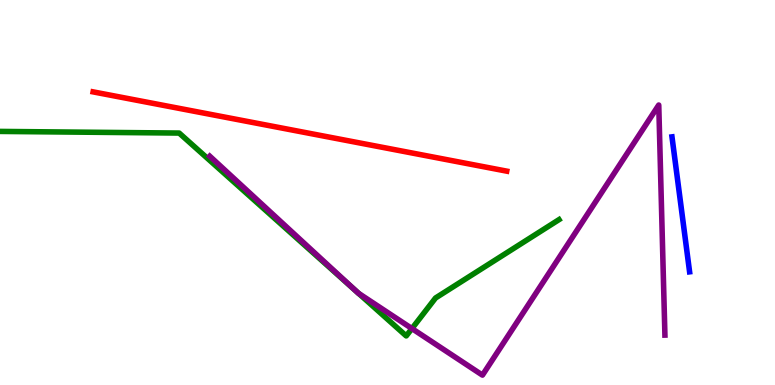[{'lines': ['blue', 'red'], 'intersections': []}, {'lines': ['green', 'red'], 'intersections': []}, {'lines': ['purple', 'red'], 'intersections': []}, {'lines': ['blue', 'green'], 'intersections': []}, {'lines': ['blue', 'purple'], 'intersections': []}, {'lines': ['green', 'purple'], 'intersections': [{'x': 4.61, 'y': 2.41}, {'x': 4.63, 'y': 2.38}, {'x': 5.32, 'y': 1.47}]}]